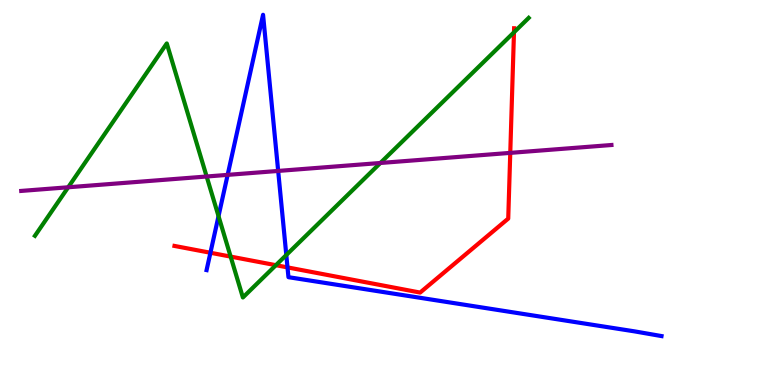[{'lines': ['blue', 'red'], 'intersections': [{'x': 2.72, 'y': 3.43}, {'x': 3.71, 'y': 3.05}]}, {'lines': ['green', 'red'], 'intersections': [{'x': 2.98, 'y': 3.34}, {'x': 3.56, 'y': 3.11}, {'x': 6.63, 'y': 9.16}]}, {'lines': ['purple', 'red'], 'intersections': [{'x': 6.58, 'y': 6.03}]}, {'lines': ['blue', 'green'], 'intersections': [{'x': 2.82, 'y': 4.39}, {'x': 3.69, 'y': 3.38}]}, {'lines': ['blue', 'purple'], 'intersections': [{'x': 2.94, 'y': 5.46}, {'x': 3.59, 'y': 5.56}]}, {'lines': ['green', 'purple'], 'intersections': [{'x': 0.88, 'y': 5.14}, {'x': 2.67, 'y': 5.42}, {'x': 4.91, 'y': 5.77}]}]